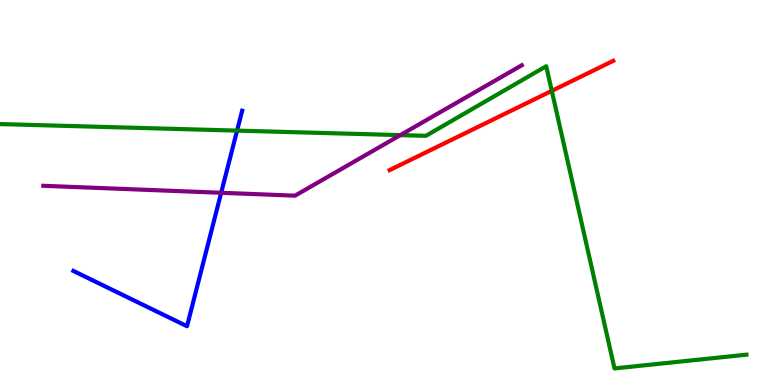[{'lines': ['blue', 'red'], 'intersections': []}, {'lines': ['green', 'red'], 'intersections': [{'x': 7.12, 'y': 7.64}]}, {'lines': ['purple', 'red'], 'intersections': []}, {'lines': ['blue', 'green'], 'intersections': [{'x': 3.06, 'y': 6.61}]}, {'lines': ['blue', 'purple'], 'intersections': [{'x': 2.85, 'y': 4.99}]}, {'lines': ['green', 'purple'], 'intersections': [{'x': 5.17, 'y': 6.49}]}]